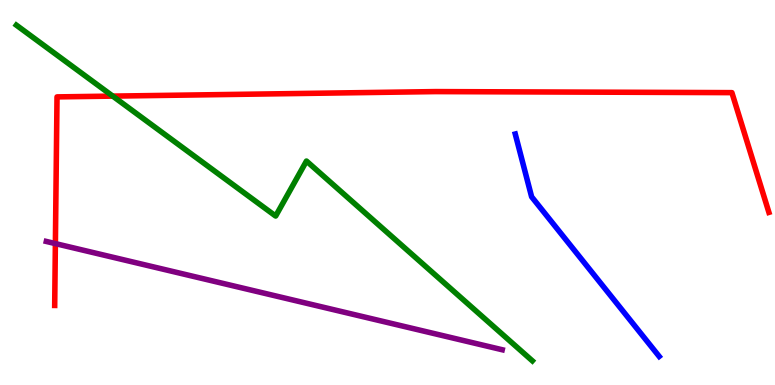[{'lines': ['blue', 'red'], 'intersections': []}, {'lines': ['green', 'red'], 'intersections': [{'x': 1.45, 'y': 7.5}]}, {'lines': ['purple', 'red'], 'intersections': [{'x': 0.715, 'y': 3.67}]}, {'lines': ['blue', 'green'], 'intersections': []}, {'lines': ['blue', 'purple'], 'intersections': []}, {'lines': ['green', 'purple'], 'intersections': []}]